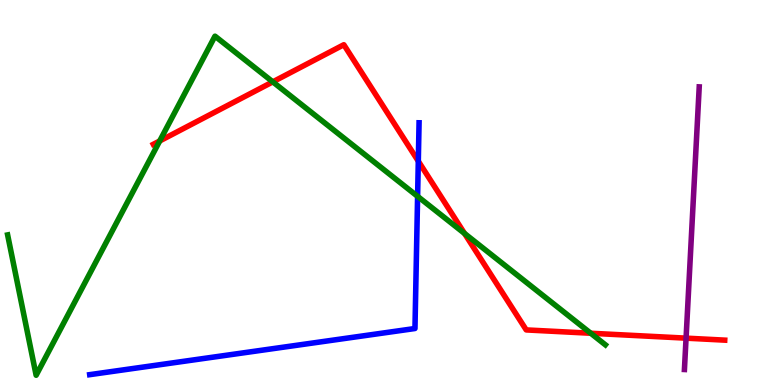[{'lines': ['blue', 'red'], 'intersections': [{'x': 5.4, 'y': 5.81}]}, {'lines': ['green', 'red'], 'intersections': [{'x': 2.06, 'y': 6.34}, {'x': 3.52, 'y': 7.87}, {'x': 5.99, 'y': 3.94}, {'x': 7.62, 'y': 1.34}]}, {'lines': ['purple', 'red'], 'intersections': [{'x': 8.85, 'y': 1.22}]}, {'lines': ['blue', 'green'], 'intersections': [{'x': 5.39, 'y': 4.9}]}, {'lines': ['blue', 'purple'], 'intersections': []}, {'lines': ['green', 'purple'], 'intersections': []}]